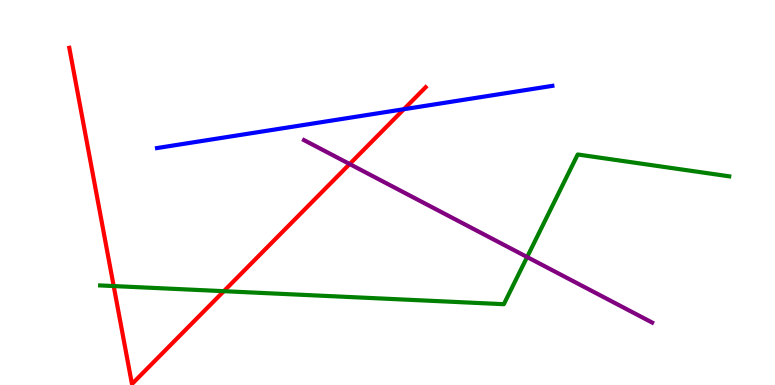[{'lines': ['blue', 'red'], 'intersections': [{'x': 5.21, 'y': 7.16}]}, {'lines': ['green', 'red'], 'intersections': [{'x': 1.47, 'y': 2.57}, {'x': 2.89, 'y': 2.44}]}, {'lines': ['purple', 'red'], 'intersections': [{'x': 4.51, 'y': 5.74}]}, {'lines': ['blue', 'green'], 'intersections': []}, {'lines': ['blue', 'purple'], 'intersections': []}, {'lines': ['green', 'purple'], 'intersections': [{'x': 6.8, 'y': 3.32}]}]